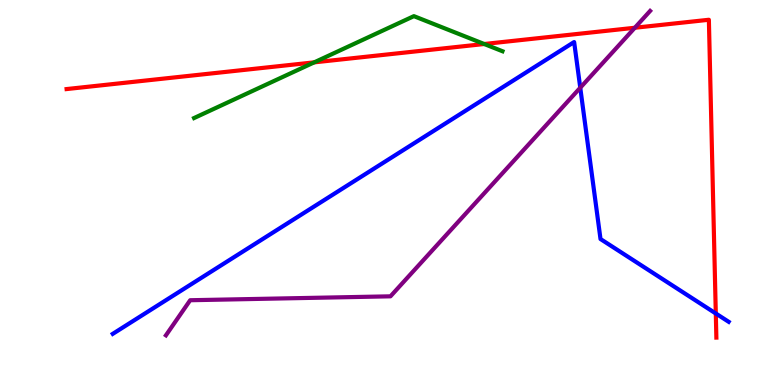[{'lines': ['blue', 'red'], 'intersections': [{'x': 9.24, 'y': 1.86}]}, {'lines': ['green', 'red'], 'intersections': [{'x': 4.05, 'y': 8.38}, {'x': 6.25, 'y': 8.86}]}, {'lines': ['purple', 'red'], 'intersections': [{'x': 8.19, 'y': 9.28}]}, {'lines': ['blue', 'green'], 'intersections': []}, {'lines': ['blue', 'purple'], 'intersections': [{'x': 7.49, 'y': 7.72}]}, {'lines': ['green', 'purple'], 'intersections': []}]